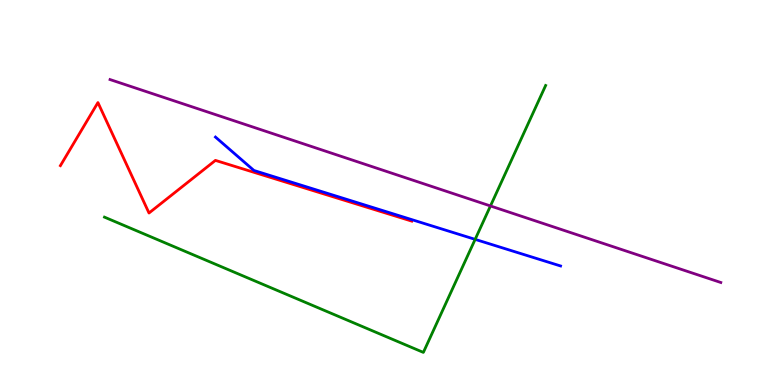[{'lines': ['blue', 'red'], 'intersections': []}, {'lines': ['green', 'red'], 'intersections': []}, {'lines': ['purple', 'red'], 'intersections': []}, {'lines': ['blue', 'green'], 'intersections': [{'x': 6.13, 'y': 3.78}]}, {'lines': ['blue', 'purple'], 'intersections': []}, {'lines': ['green', 'purple'], 'intersections': [{'x': 6.33, 'y': 4.65}]}]